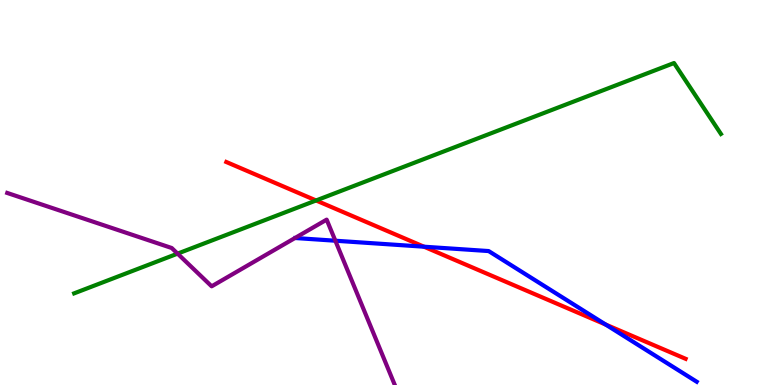[{'lines': ['blue', 'red'], 'intersections': [{'x': 5.47, 'y': 3.59}, {'x': 7.81, 'y': 1.57}]}, {'lines': ['green', 'red'], 'intersections': [{'x': 4.08, 'y': 4.79}]}, {'lines': ['purple', 'red'], 'intersections': []}, {'lines': ['blue', 'green'], 'intersections': []}, {'lines': ['blue', 'purple'], 'intersections': [{'x': 4.33, 'y': 3.75}]}, {'lines': ['green', 'purple'], 'intersections': [{'x': 2.29, 'y': 3.41}]}]